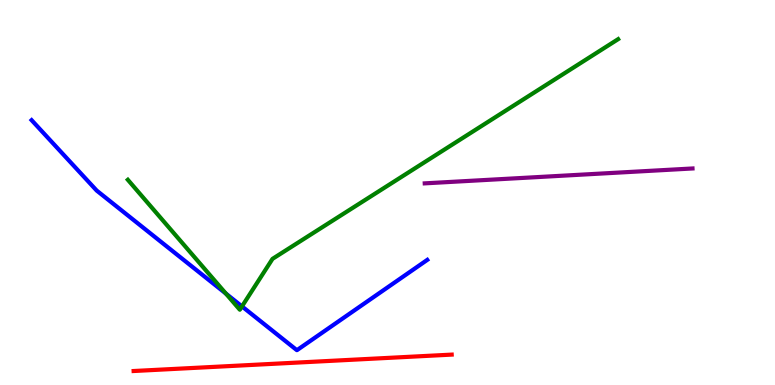[{'lines': ['blue', 'red'], 'intersections': []}, {'lines': ['green', 'red'], 'intersections': []}, {'lines': ['purple', 'red'], 'intersections': []}, {'lines': ['blue', 'green'], 'intersections': [{'x': 2.91, 'y': 2.37}, {'x': 3.12, 'y': 2.04}]}, {'lines': ['blue', 'purple'], 'intersections': []}, {'lines': ['green', 'purple'], 'intersections': []}]